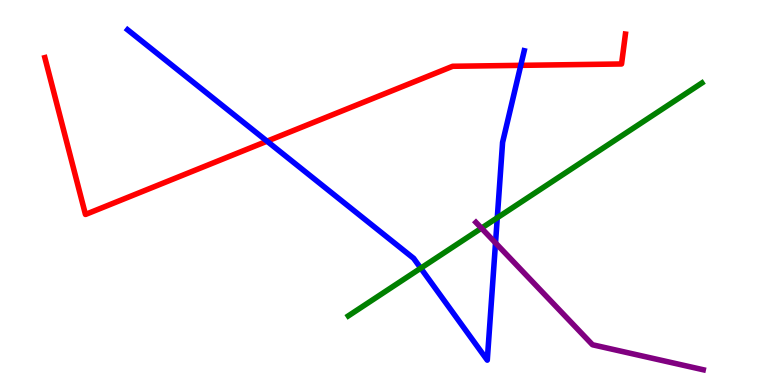[{'lines': ['blue', 'red'], 'intersections': [{'x': 3.45, 'y': 6.33}, {'x': 6.72, 'y': 8.3}]}, {'lines': ['green', 'red'], 'intersections': []}, {'lines': ['purple', 'red'], 'intersections': []}, {'lines': ['blue', 'green'], 'intersections': [{'x': 5.43, 'y': 3.03}, {'x': 6.42, 'y': 4.34}]}, {'lines': ['blue', 'purple'], 'intersections': [{'x': 6.39, 'y': 3.69}]}, {'lines': ['green', 'purple'], 'intersections': [{'x': 6.21, 'y': 4.07}]}]